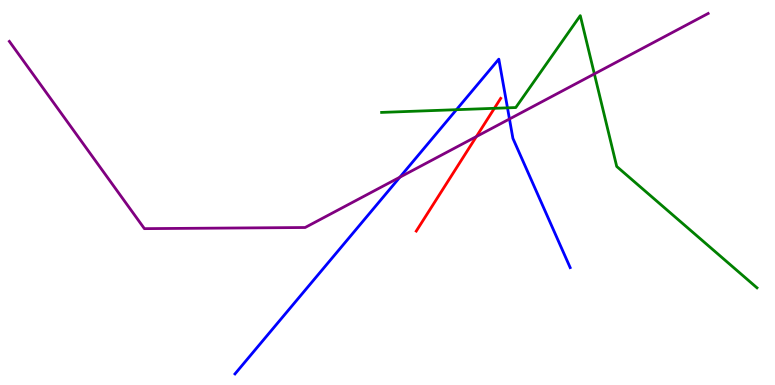[{'lines': ['blue', 'red'], 'intersections': []}, {'lines': ['green', 'red'], 'intersections': [{'x': 6.38, 'y': 7.19}]}, {'lines': ['purple', 'red'], 'intersections': [{'x': 6.15, 'y': 6.45}]}, {'lines': ['blue', 'green'], 'intersections': [{'x': 5.89, 'y': 7.15}, {'x': 6.55, 'y': 7.2}]}, {'lines': ['blue', 'purple'], 'intersections': [{'x': 5.16, 'y': 5.4}, {'x': 6.57, 'y': 6.91}]}, {'lines': ['green', 'purple'], 'intersections': [{'x': 7.67, 'y': 8.08}]}]